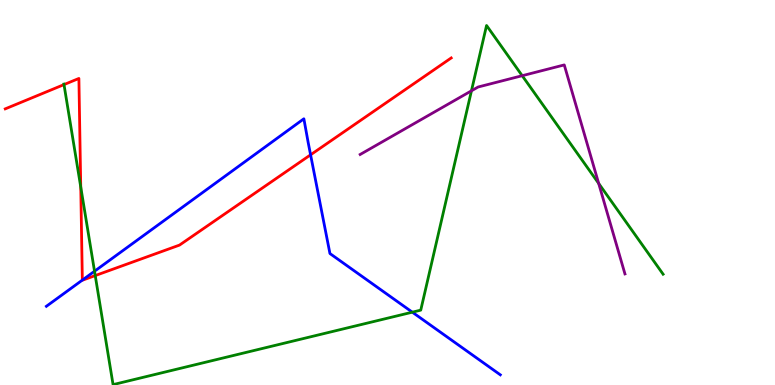[{'lines': ['blue', 'red'], 'intersections': [{'x': 1.06, 'y': 2.72}, {'x': 4.01, 'y': 5.98}]}, {'lines': ['green', 'red'], 'intersections': [{'x': 0.826, 'y': 7.8}, {'x': 1.04, 'y': 5.14}, {'x': 1.23, 'y': 2.84}]}, {'lines': ['purple', 'red'], 'intersections': []}, {'lines': ['blue', 'green'], 'intersections': [{'x': 1.22, 'y': 2.95}, {'x': 5.32, 'y': 1.89}]}, {'lines': ['blue', 'purple'], 'intersections': []}, {'lines': ['green', 'purple'], 'intersections': [{'x': 6.08, 'y': 7.64}, {'x': 6.74, 'y': 8.03}, {'x': 7.72, 'y': 5.24}]}]